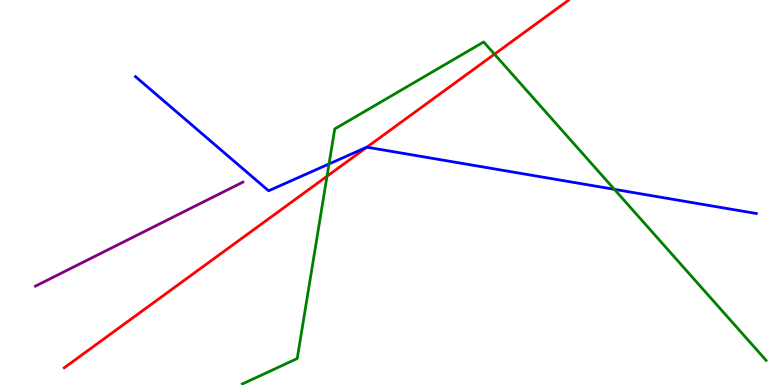[{'lines': ['blue', 'red'], 'intersections': [{'x': 4.73, 'y': 6.18}]}, {'lines': ['green', 'red'], 'intersections': [{'x': 4.22, 'y': 5.42}, {'x': 6.38, 'y': 8.59}]}, {'lines': ['purple', 'red'], 'intersections': []}, {'lines': ['blue', 'green'], 'intersections': [{'x': 4.25, 'y': 5.74}, {'x': 7.93, 'y': 5.08}]}, {'lines': ['blue', 'purple'], 'intersections': []}, {'lines': ['green', 'purple'], 'intersections': []}]